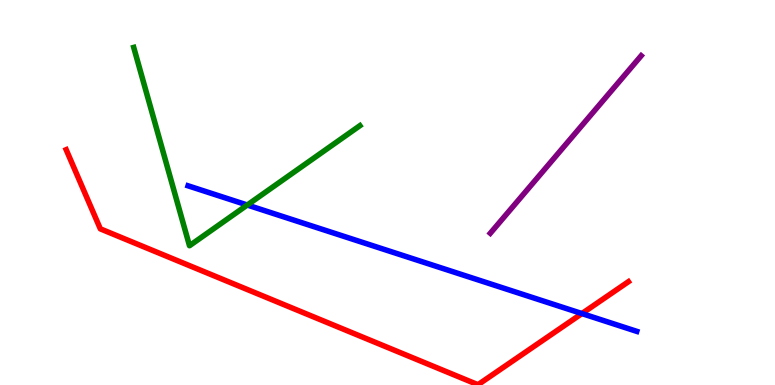[{'lines': ['blue', 'red'], 'intersections': [{'x': 7.51, 'y': 1.86}]}, {'lines': ['green', 'red'], 'intersections': []}, {'lines': ['purple', 'red'], 'intersections': []}, {'lines': ['blue', 'green'], 'intersections': [{'x': 3.19, 'y': 4.67}]}, {'lines': ['blue', 'purple'], 'intersections': []}, {'lines': ['green', 'purple'], 'intersections': []}]